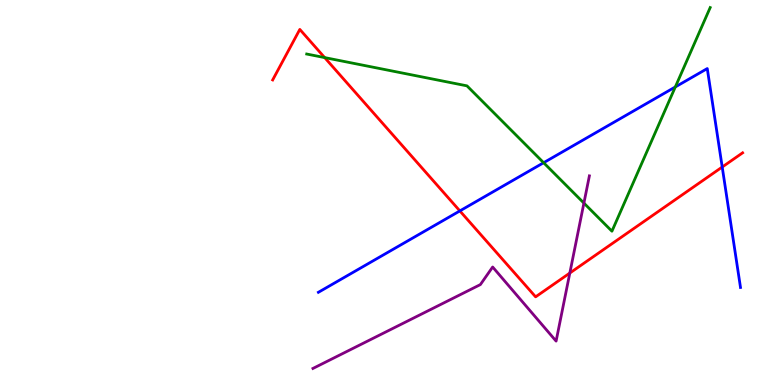[{'lines': ['blue', 'red'], 'intersections': [{'x': 5.93, 'y': 4.52}, {'x': 9.32, 'y': 5.66}]}, {'lines': ['green', 'red'], 'intersections': [{'x': 4.19, 'y': 8.5}]}, {'lines': ['purple', 'red'], 'intersections': [{'x': 7.35, 'y': 2.91}]}, {'lines': ['blue', 'green'], 'intersections': [{'x': 7.01, 'y': 5.77}, {'x': 8.71, 'y': 7.74}]}, {'lines': ['blue', 'purple'], 'intersections': []}, {'lines': ['green', 'purple'], 'intersections': [{'x': 7.53, 'y': 4.72}]}]